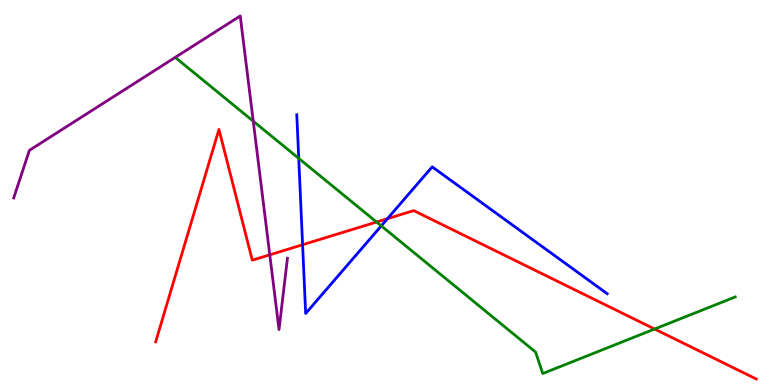[{'lines': ['blue', 'red'], 'intersections': [{'x': 3.9, 'y': 3.64}, {'x': 5.0, 'y': 4.32}]}, {'lines': ['green', 'red'], 'intersections': [{'x': 4.86, 'y': 4.23}, {'x': 8.45, 'y': 1.45}]}, {'lines': ['purple', 'red'], 'intersections': [{'x': 3.48, 'y': 3.38}]}, {'lines': ['blue', 'green'], 'intersections': [{'x': 3.85, 'y': 5.89}, {'x': 4.92, 'y': 4.13}]}, {'lines': ['blue', 'purple'], 'intersections': []}, {'lines': ['green', 'purple'], 'intersections': [{'x': 3.27, 'y': 6.85}]}]